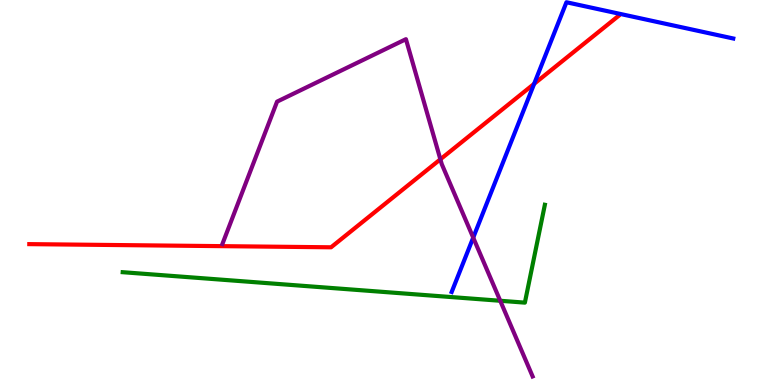[{'lines': ['blue', 'red'], 'intersections': [{'x': 6.89, 'y': 7.82}]}, {'lines': ['green', 'red'], 'intersections': []}, {'lines': ['purple', 'red'], 'intersections': [{'x': 5.68, 'y': 5.86}]}, {'lines': ['blue', 'green'], 'intersections': []}, {'lines': ['blue', 'purple'], 'intersections': [{'x': 6.11, 'y': 3.83}]}, {'lines': ['green', 'purple'], 'intersections': [{'x': 6.45, 'y': 2.19}]}]